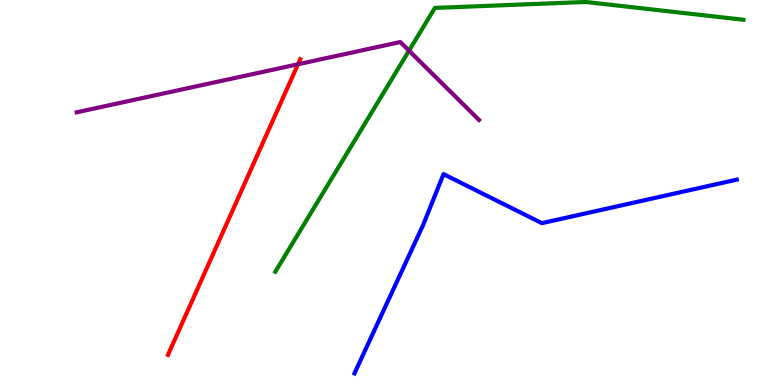[{'lines': ['blue', 'red'], 'intersections': []}, {'lines': ['green', 'red'], 'intersections': []}, {'lines': ['purple', 'red'], 'intersections': [{'x': 3.85, 'y': 8.33}]}, {'lines': ['blue', 'green'], 'intersections': []}, {'lines': ['blue', 'purple'], 'intersections': []}, {'lines': ['green', 'purple'], 'intersections': [{'x': 5.28, 'y': 8.68}]}]